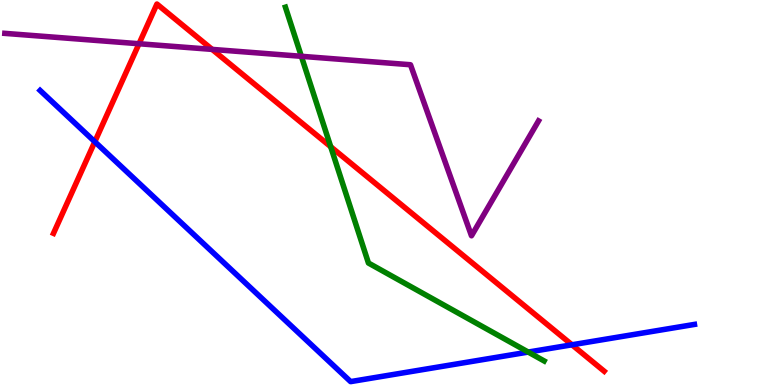[{'lines': ['blue', 'red'], 'intersections': [{'x': 1.22, 'y': 6.32}, {'x': 7.38, 'y': 1.04}]}, {'lines': ['green', 'red'], 'intersections': [{'x': 4.27, 'y': 6.19}]}, {'lines': ['purple', 'red'], 'intersections': [{'x': 1.79, 'y': 8.86}, {'x': 2.74, 'y': 8.72}]}, {'lines': ['blue', 'green'], 'intersections': [{'x': 6.82, 'y': 0.855}]}, {'lines': ['blue', 'purple'], 'intersections': []}, {'lines': ['green', 'purple'], 'intersections': [{'x': 3.89, 'y': 8.54}]}]